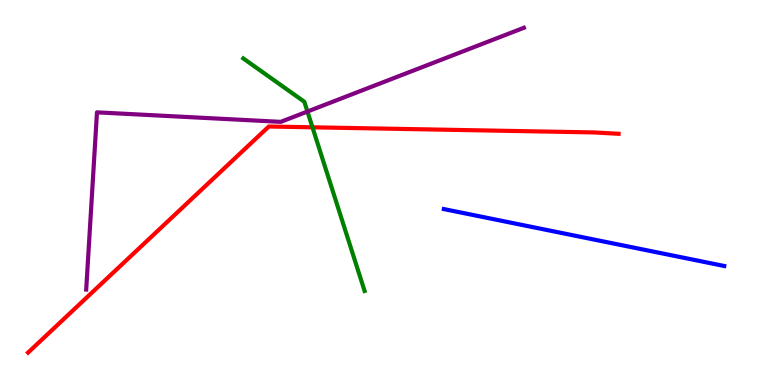[{'lines': ['blue', 'red'], 'intersections': []}, {'lines': ['green', 'red'], 'intersections': [{'x': 4.03, 'y': 6.69}]}, {'lines': ['purple', 'red'], 'intersections': []}, {'lines': ['blue', 'green'], 'intersections': []}, {'lines': ['blue', 'purple'], 'intersections': []}, {'lines': ['green', 'purple'], 'intersections': [{'x': 3.97, 'y': 7.1}]}]